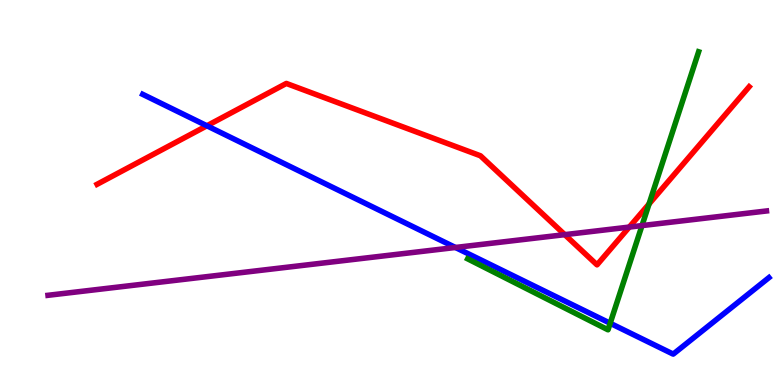[{'lines': ['blue', 'red'], 'intersections': [{'x': 2.67, 'y': 6.73}]}, {'lines': ['green', 'red'], 'intersections': [{'x': 8.37, 'y': 4.7}]}, {'lines': ['purple', 'red'], 'intersections': [{'x': 7.29, 'y': 3.91}, {'x': 8.12, 'y': 4.1}]}, {'lines': ['blue', 'green'], 'intersections': [{'x': 7.87, 'y': 1.6}]}, {'lines': ['blue', 'purple'], 'intersections': [{'x': 5.88, 'y': 3.57}]}, {'lines': ['green', 'purple'], 'intersections': [{'x': 8.28, 'y': 4.14}]}]